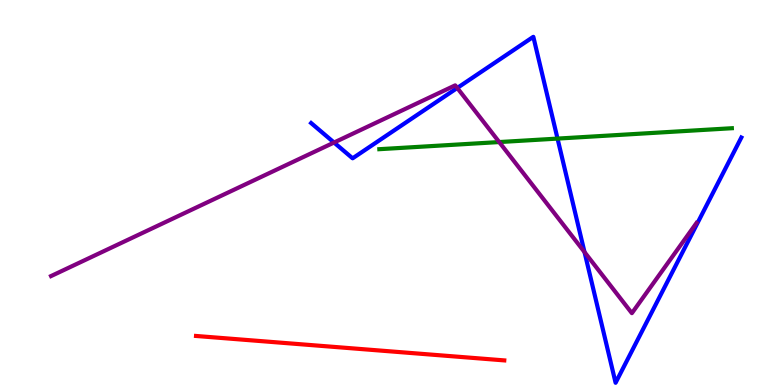[{'lines': ['blue', 'red'], 'intersections': []}, {'lines': ['green', 'red'], 'intersections': []}, {'lines': ['purple', 'red'], 'intersections': []}, {'lines': ['blue', 'green'], 'intersections': [{'x': 7.19, 'y': 6.4}]}, {'lines': ['blue', 'purple'], 'intersections': [{'x': 4.31, 'y': 6.3}, {'x': 5.9, 'y': 7.72}, {'x': 7.54, 'y': 3.45}]}, {'lines': ['green', 'purple'], 'intersections': [{'x': 6.44, 'y': 6.31}]}]